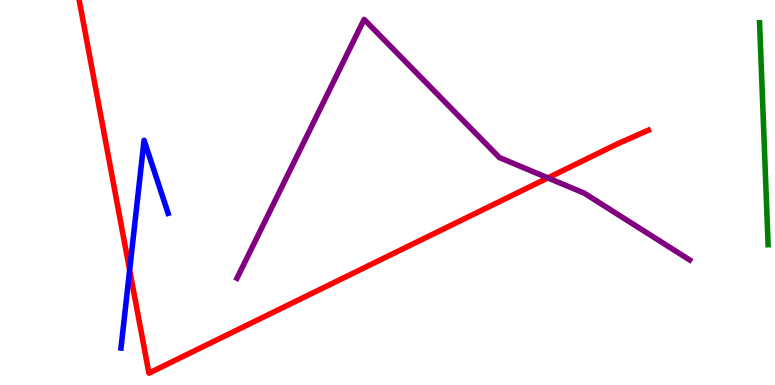[{'lines': ['blue', 'red'], 'intersections': [{'x': 1.67, 'y': 2.99}]}, {'lines': ['green', 'red'], 'intersections': []}, {'lines': ['purple', 'red'], 'intersections': [{'x': 7.07, 'y': 5.38}]}, {'lines': ['blue', 'green'], 'intersections': []}, {'lines': ['blue', 'purple'], 'intersections': []}, {'lines': ['green', 'purple'], 'intersections': []}]